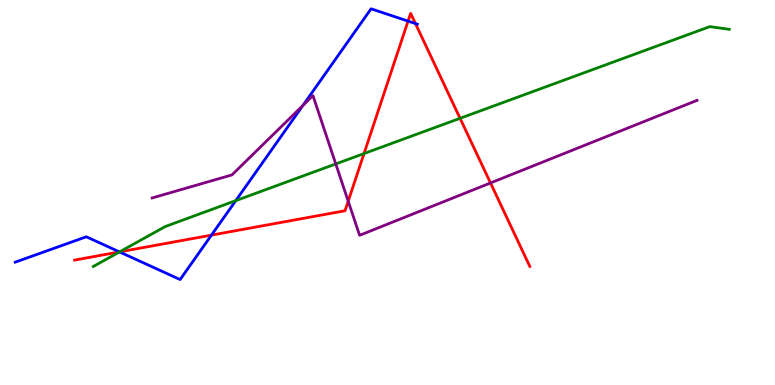[{'lines': ['blue', 'red'], 'intersections': [{'x': 1.54, 'y': 3.46}, {'x': 2.73, 'y': 3.89}, {'x': 5.27, 'y': 9.45}, {'x': 5.36, 'y': 9.39}]}, {'lines': ['green', 'red'], 'intersections': [{'x': 1.54, 'y': 3.46}, {'x': 4.7, 'y': 6.01}, {'x': 5.94, 'y': 6.93}]}, {'lines': ['purple', 'red'], 'intersections': [{'x': 4.49, 'y': 4.77}, {'x': 6.33, 'y': 5.25}]}, {'lines': ['blue', 'green'], 'intersections': [{'x': 1.54, 'y': 3.46}, {'x': 3.04, 'y': 4.79}]}, {'lines': ['blue', 'purple'], 'intersections': [{'x': 3.91, 'y': 7.26}]}, {'lines': ['green', 'purple'], 'intersections': [{'x': 4.33, 'y': 5.74}]}]